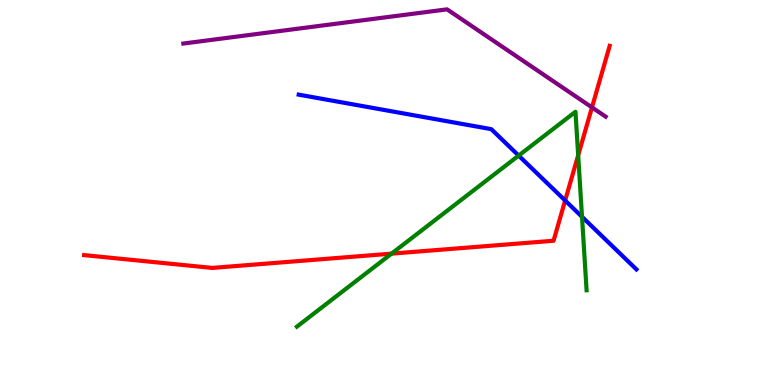[{'lines': ['blue', 'red'], 'intersections': [{'x': 7.29, 'y': 4.79}]}, {'lines': ['green', 'red'], 'intersections': [{'x': 5.05, 'y': 3.41}, {'x': 7.46, 'y': 5.97}]}, {'lines': ['purple', 'red'], 'intersections': [{'x': 7.64, 'y': 7.21}]}, {'lines': ['blue', 'green'], 'intersections': [{'x': 6.69, 'y': 5.96}, {'x': 7.51, 'y': 4.37}]}, {'lines': ['blue', 'purple'], 'intersections': []}, {'lines': ['green', 'purple'], 'intersections': []}]